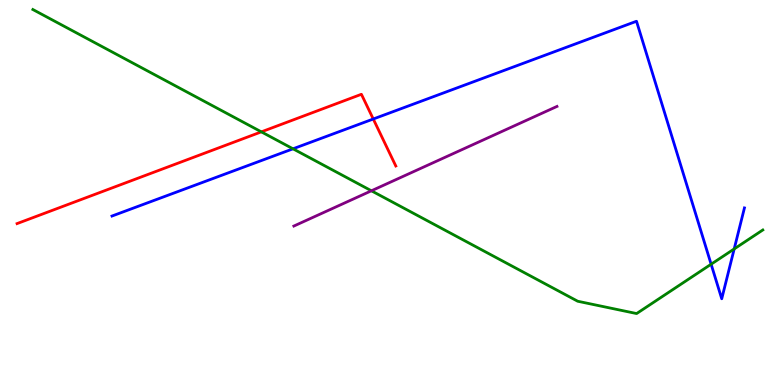[{'lines': ['blue', 'red'], 'intersections': [{'x': 4.82, 'y': 6.91}]}, {'lines': ['green', 'red'], 'intersections': [{'x': 3.37, 'y': 6.58}]}, {'lines': ['purple', 'red'], 'intersections': []}, {'lines': ['blue', 'green'], 'intersections': [{'x': 3.78, 'y': 6.13}, {'x': 9.18, 'y': 3.14}, {'x': 9.47, 'y': 3.53}]}, {'lines': ['blue', 'purple'], 'intersections': []}, {'lines': ['green', 'purple'], 'intersections': [{'x': 4.79, 'y': 5.04}]}]